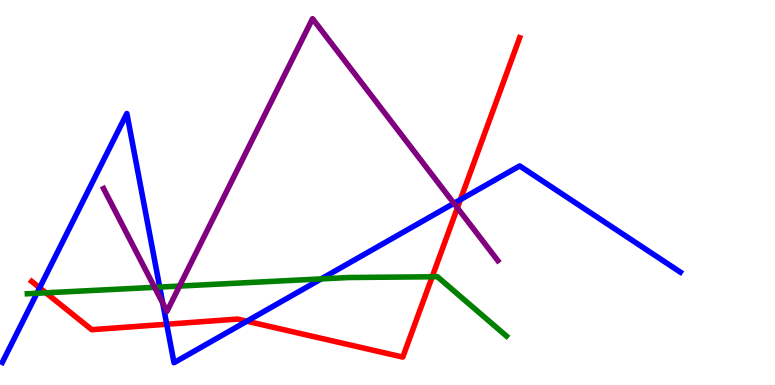[{'lines': ['blue', 'red'], 'intersections': [{'x': 0.512, 'y': 2.53}, {'x': 2.15, 'y': 1.58}, {'x': 3.19, 'y': 1.66}, {'x': 5.94, 'y': 4.81}]}, {'lines': ['green', 'red'], 'intersections': [{'x': 0.593, 'y': 2.39}, {'x': 5.58, 'y': 2.81}]}, {'lines': ['purple', 'red'], 'intersections': [{'x': 5.9, 'y': 4.6}]}, {'lines': ['blue', 'green'], 'intersections': [{'x': 0.476, 'y': 2.38}, {'x': 2.06, 'y': 2.54}, {'x': 4.14, 'y': 2.76}]}, {'lines': ['blue', 'purple'], 'intersections': [{'x': 2.1, 'y': 2.13}, {'x': 5.86, 'y': 4.72}]}, {'lines': ['green', 'purple'], 'intersections': [{'x': 1.99, 'y': 2.54}, {'x': 2.32, 'y': 2.57}]}]